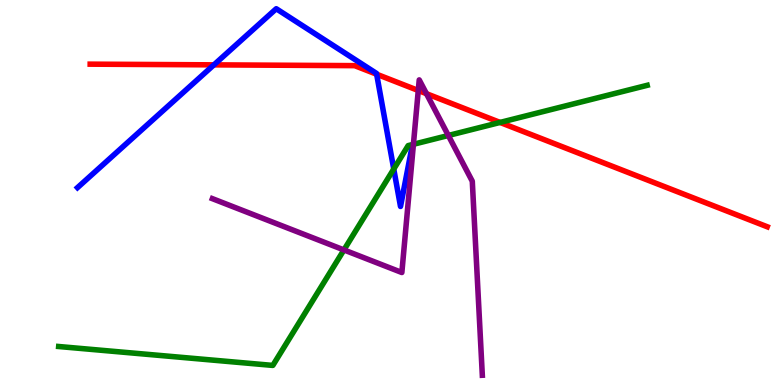[{'lines': ['blue', 'red'], 'intersections': [{'x': 2.76, 'y': 8.32}, {'x': 4.86, 'y': 8.07}]}, {'lines': ['green', 'red'], 'intersections': [{'x': 6.45, 'y': 6.82}]}, {'lines': ['purple', 'red'], 'intersections': [{'x': 5.4, 'y': 7.65}, {'x': 5.5, 'y': 7.57}]}, {'lines': ['blue', 'green'], 'intersections': [{'x': 5.08, 'y': 5.61}]}, {'lines': ['blue', 'purple'], 'intersections': []}, {'lines': ['green', 'purple'], 'intersections': [{'x': 4.44, 'y': 3.51}, {'x': 5.33, 'y': 6.25}, {'x': 5.79, 'y': 6.48}]}]